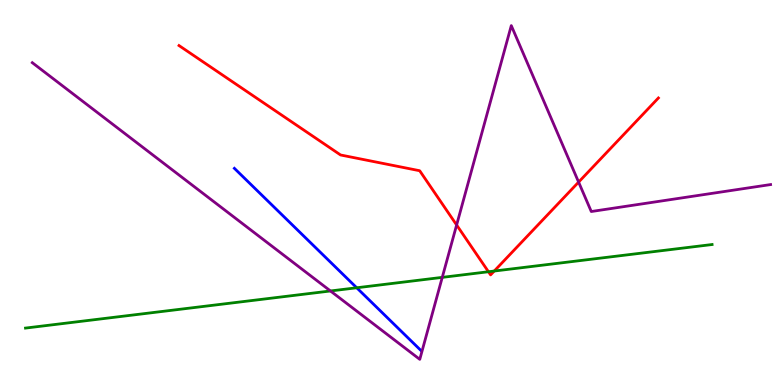[{'lines': ['blue', 'red'], 'intersections': []}, {'lines': ['green', 'red'], 'intersections': [{'x': 6.3, 'y': 2.94}, {'x': 6.38, 'y': 2.96}]}, {'lines': ['purple', 'red'], 'intersections': [{'x': 5.89, 'y': 4.16}, {'x': 7.47, 'y': 5.27}]}, {'lines': ['blue', 'green'], 'intersections': [{'x': 4.6, 'y': 2.53}]}, {'lines': ['blue', 'purple'], 'intersections': []}, {'lines': ['green', 'purple'], 'intersections': [{'x': 4.26, 'y': 2.44}, {'x': 5.71, 'y': 2.8}]}]